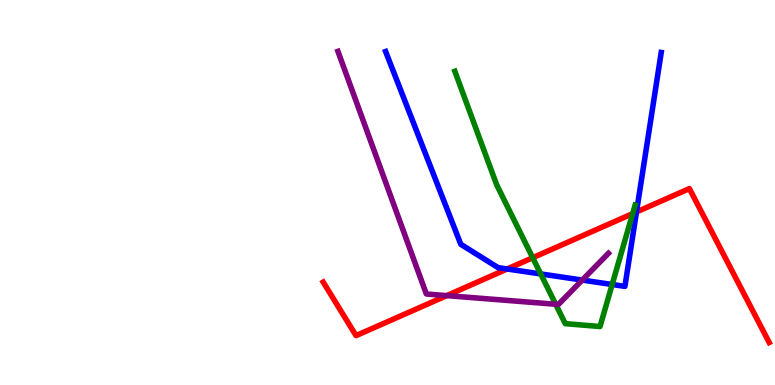[{'lines': ['blue', 'red'], 'intersections': [{'x': 6.54, 'y': 3.01}, {'x': 8.21, 'y': 4.49}]}, {'lines': ['green', 'red'], 'intersections': [{'x': 6.87, 'y': 3.31}, {'x': 8.16, 'y': 4.45}]}, {'lines': ['purple', 'red'], 'intersections': [{'x': 5.76, 'y': 2.32}]}, {'lines': ['blue', 'green'], 'intersections': [{'x': 6.98, 'y': 2.88}, {'x': 7.9, 'y': 2.61}]}, {'lines': ['blue', 'purple'], 'intersections': [{'x': 7.51, 'y': 2.73}]}, {'lines': ['green', 'purple'], 'intersections': [{'x': 7.17, 'y': 2.1}]}]